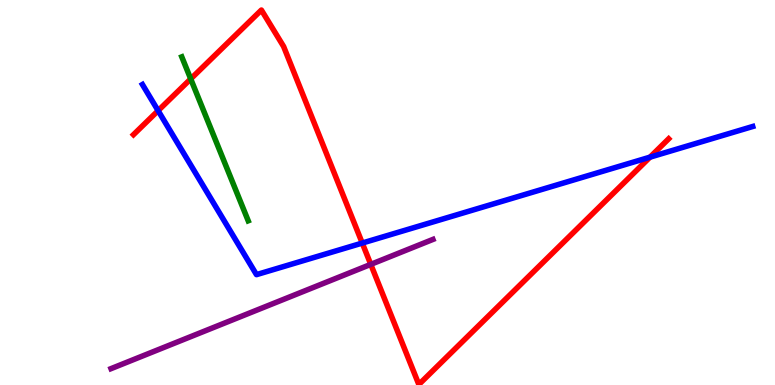[{'lines': ['blue', 'red'], 'intersections': [{'x': 2.04, 'y': 7.13}, {'x': 4.67, 'y': 3.69}, {'x': 8.39, 'y': 5.92}]}, {'lines': ['green', 'red'], 'intersections': [{'x': 2.46, 'y': 7.95}]}, {'lines': ['purple', 'red'], 'intersections': [{'x': 4.78, 'y': 3.13}]}, {'lines': ['blue', 'green'], 'intersections': []}, {'lines': ['blue', 'purple'], 'intersections': []}, {'lines': ['green', 'purple'], 'intersections': []}]